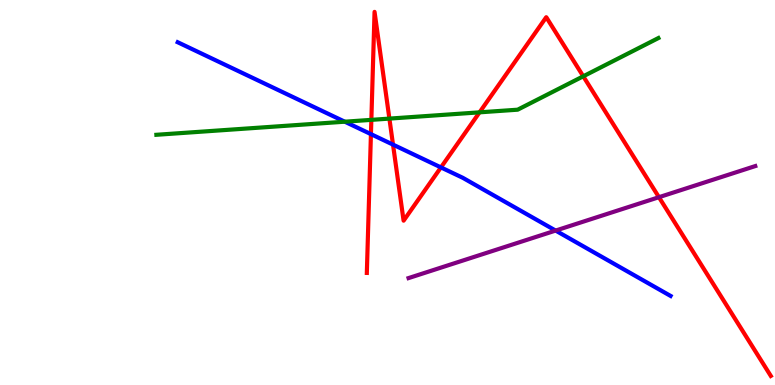[{'lines': ['blue', 'red'], 'intersections': [{'x': 4.79, 'y': 6.52}, {'x': 5.07, 'y': 6.24}, {'x': 5.69, 'y': 5.65}]}, {'lines': ['green', 'red'], 'intersections': [{'x': 4.79, 'y': 6.89}, {'x': 5.02, 'y': 6.92}, {'x': 6.19, 'y': 7.08}, {'x': 7.53, 'y': 8.02}]}, {'lines': ['purple', 'red'], 'intersections': [{'x': 8.5, 'y': 4.88}]}, {'lines': ['blue', 'green'], 'intersections': [{'x': 4.45, 'y': 6.84}]}, {'lines': ['blue', 'purple'], 'intersections': [{'x': 7.17, 'y': 4.01}]}, {'lines': ['green', 'purple'], 'intersections': []}]